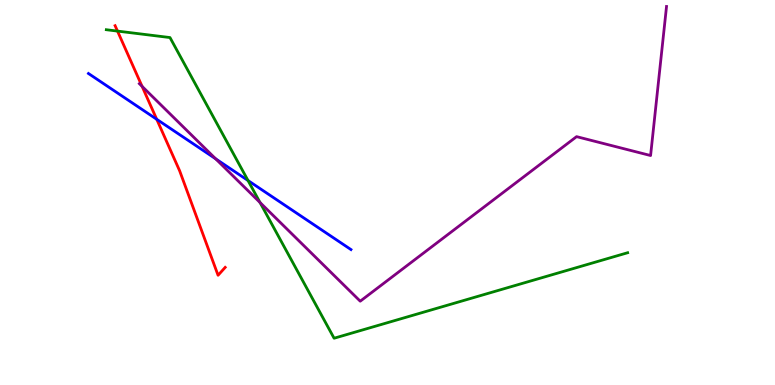[{'lines': ['blue', 'red'], 'intersections': [{'x': 2.02, 'y': 6.9}]}, {'lines': ['green', 'red'], 'intersections': [{'x': 1.52, 'y': 9.19}]}, {'lines': ['purple', 'red'], 'intersections': [{'x': 1.83, 'y': 7.76}]}, {'lines': ['blue', 'green'], 'intersections': [{'x': 3.2, 'y': 5.31}]}, {'lines': ['blue', 'purple'], 'intersections': [{'x': 2.78, 'y': 5.87}]}, {'lines': ['green', 'purple'], 'intersections': [{'x': 3.36, 'y': 4.74}]}]